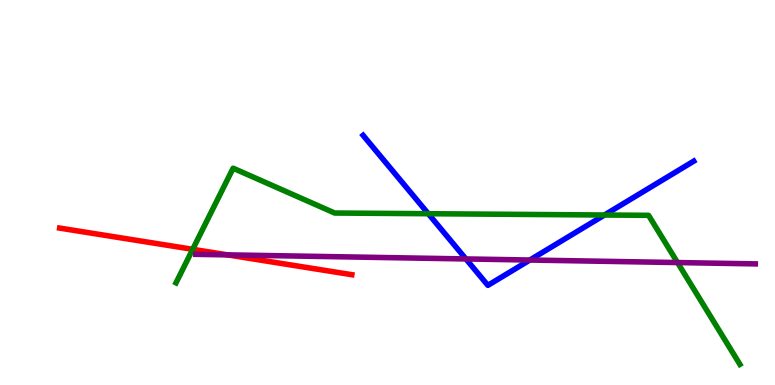[{'lines': ['blue', 'red'], 'intersections': []}, {'lines': ['green', 'red'], 'intersections': [{'x': 2.49, 'y': 3.52}]}, {'lines': ['purple', 'red'], 'intersections': [{'x': 2.94, 'y': 3.38}]}, {'lines': ['blue', 'green'], 'intersections': [{'x': 5.53, 'y': 4.45}, {'x': 7.8, 'y': 4.42}]}, {'lines': ['blue', 'purple'], 'intersections': [{'x': 6.01, 'y': 3.27}, {'x': 6.84, 'y': 3.25}]}, {'lines': ['green', 'purple'], 'intersections': [{'x': 8.74, 'y': 3.18}]}]